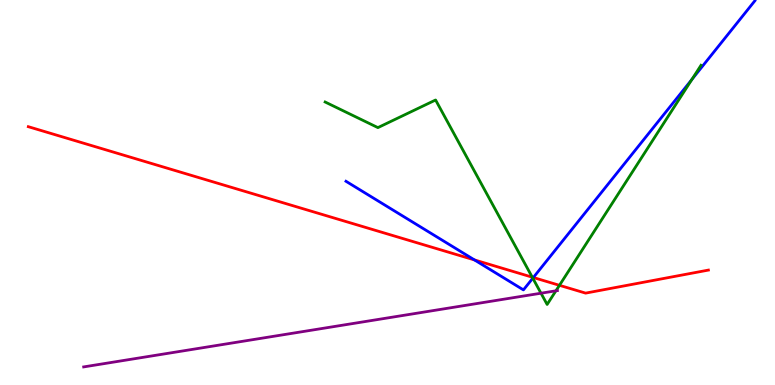[{'lines': ['blue', 'red'], 'intersections': [{'x': 6.12, 'y': 3.25}, {'x': 6.88, 'y': 2.79}]}, {'lines': ['green', 'red'], 'intersections': [{'x': 6.87, 'y': 2.8}, {'x': 7.22, 'y': 2.59}]}, {'lines': ['purple', 'red'], 'intersections': []}, {'lines': ['blue', 'green'], 'intersections': [{'x': 6.87, 'y': 2.77}, {'x': 8.93, 'y': 7.94}]}, {'lines': ['blue', 'purple'], 'intersections': []}, {'lines': ['green', 'purple'], 'intersections': [{'x': 6.98, 'y': 2.38}, {'x': 7.17, 'y': 2.45}]}]